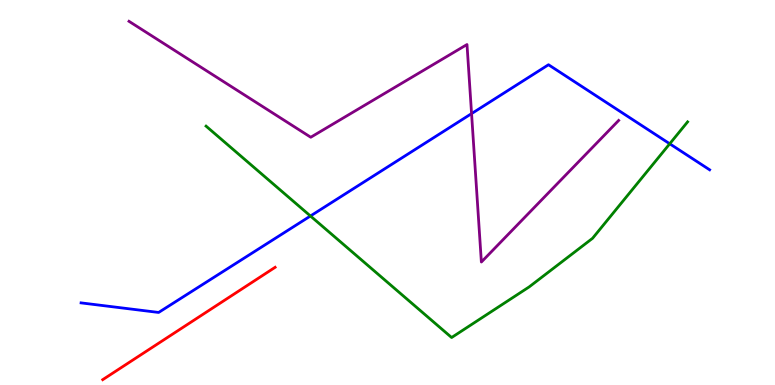[{'lines': ['blue', 'red'], 'intersections': []}, {'lines': ['green', 'red'], 'intersections': []}, {'lines': ['purple', 'red'], 'intersections': []}, {'lines': ['blue', 'green'], 'intersections': [{'x': 4.01, 'y': 4.39}, {'x': 8.64, 'y': 6.27}]}, {'lines': ['blue', 'purple'], 'intersections': [{'x': 6.08, 'y': 7.05}]}, {'lines': ['green', 'purple'], 'intersections': []}]